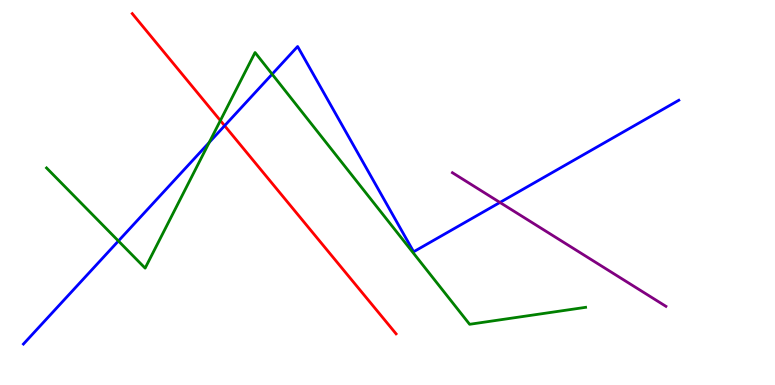[{'lines': ['blue', 'red'], 'intersections': [{'x': 2.9, 'y': 6.73}]}, {'lines': ['green', 'red'], 'intersections': [{'x': 2.84, 'y': 6.87}]}, {'lines': ['purple', 'red'], 'intersections': []}, {'lines': ['blue', 'green'], 'intersections': [{'x': 1.53, 'y': 3.74}, {'x': 2.7, 'y': 6.3}, {'x': 3.51, 'y': 8.07}]}, {'lines': ['blue', 'purple'], 'intersections': [{'x': 6.45, 'y': 4.74}]}, {'lines': ['green', 'purple'], 'intersections': []}]